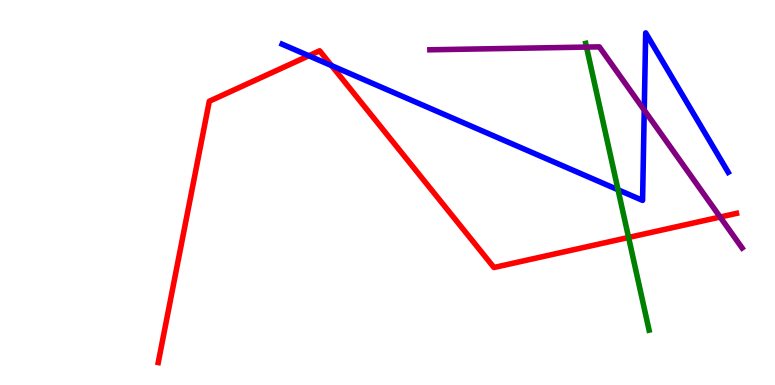[{'lines': ['blue', 'red'], 'intersections': [{'x': 3.98, 'y': 8.55}, {'x': 4.28, 'y': 8.3}]}, {'lines': ['green', 'red'], 'intersections': [{'x': 8.11, 'y': 3.83}]}, {'lines': ['purple', 'red'], 'intersections': [{'x': 9.29, 'y': 4.36}]}, {'lines': ['blue', 'green'], 'intersections': [{'x': 7.97, 'y': 5.07}]}, {'lines': ['blue', 'purple'], 'intersections': [{'x': 8.31, 'y': 7.14}]}, {'lines': ['green', 'purple'], 'intersections': [{'x': 7.57, 'y': 8.78}]}]